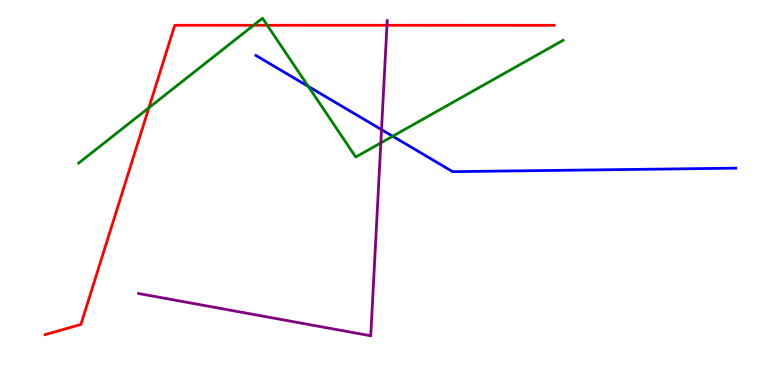[{'lines': ['blue', 'red'], 'intersections': []}, {'lines': ['green', 'red'], 'intersections': [{'x': 1.92, 'y': 7.2}, {'x': 3.27, 'y': 9.34}, {'x': 3.45, 'y': 9.34}]}, {'lines': ['purple', 'red'], 'intersections': [{'x': 4.99, 'y': 9.34}]}, {'lines': ['blue', 'green'], 'intersections': [{'x': 3.98, 'y': 7.76}, {'x': 5.07, 'y': 6.46}]}, {'lines': ['blue', 'purple'], 'intersections': [{'x': 4.92, 'y': 6.63}]}, {'lines': ['green', 'purple'], 'intersections': [{'x': 4.91, 'y': 6.29}]}]